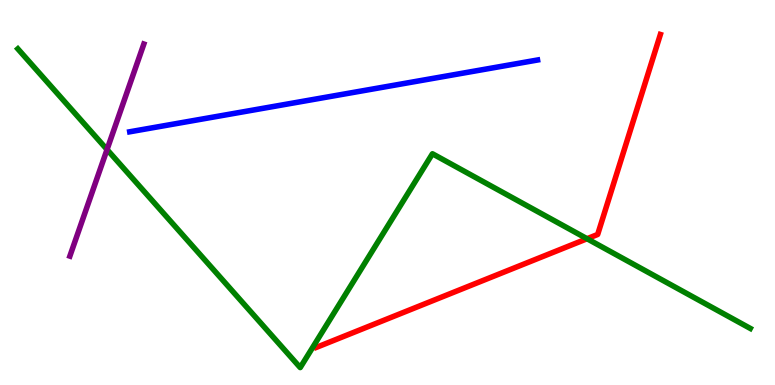[{'lines': ['blue', 'red'], 'intersections': []}, {'lines': ['green', 'red'], 'intersections': [{'x': 7.57, 'y': 3.8}]}, {'lines': ['purple', 'red'], 'intersections': []}, {'lines': ['blue', 'green'], 'intersections': []}, {'lines': ['blue', 'purple'], 'intersections': []}, {'lines': ['green', 'purple'], 'intersections': [{'x': 1.38, 'y': 6.12}]}]